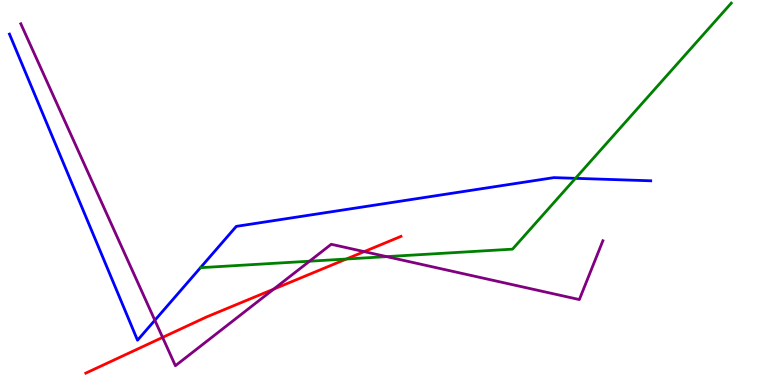[{'lines': ['blue', 'red'], 'intersections': []}, {'lines': ['green', 'red'], 'intersections': [{'x': 4.47, 'y': 3.27}]}, {'lines': ['purple', 'red'], 'intersections': [{'x': 2.1, 'y': 1.24}, {'x': 3.53, 'y': 2.49}, {'x': 4.7, 'y': 3.46}]}, {'lines': ['blue', 'green'], 'intersections': [{'x': 7.43, 'y': 5.37}]}, {'lines': ['blue', 'purple'], 'intersections': [{'x': 2.0, 'y': 1.68}]}, {'lines': ['green', 'purple'], 'intersections': [{'x': 3.99, 'y': 3.22}, {'x': 4.99, 'y': 3.33}]}]